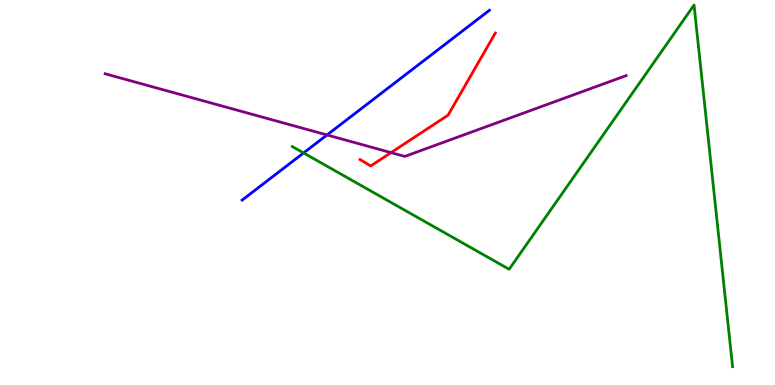[{'lines': ['blue', 'red'], 'intersections': []}, {'lines': ['green', 'red'], 'intersections': []}, {'lines': ['purple', 'red'], 'intersections': [{'x': 5.05, 'y': 6.04}]}, {'lines': ['blue', 'green'], 'intersections': [{'x': 3.92, 'y': 6.03}]}, {'lines': ['blue', 'purple'], 'intersections': [{'x': 4.22, 'y': 6.49}]}, {'lines': ['green', 'purple'], 'intersections': []}]